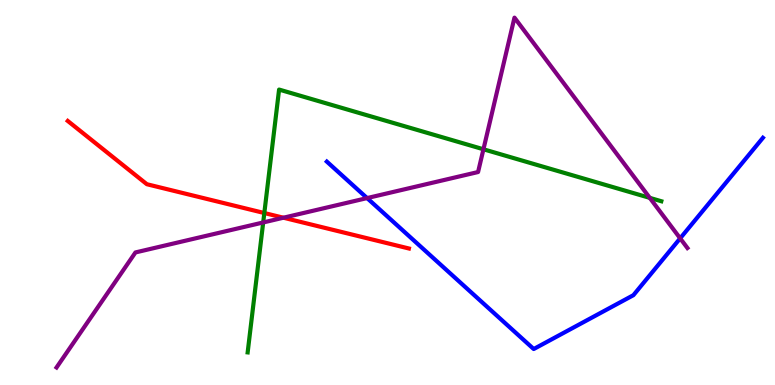[{'lines': ['blue', 'red'], 'intersections': []}, {'lines': ['green', 'red'], 'intersections': [{'x': 3.41, 'y': 4.47}]}, {'lines': ['purple', 'red'], 'intersections': [{'x': 3.66, 'y': 4.35}]}, {'lines': ['blue', 'green'], 'intersections': []}, {'lines': ['blue', 'purple'], 'intersections': [{'x': 4.74, 'y': 4.86}, {'x': 8.78, 'y': 3.81}]}, {'lines': ['green', 'purple'], 'intersections': [{'x': 3.4, 'y': 4.22}, {'x': 6.24, 'y': 6.12}, {'x': 8.38, 'y': 4.86}]}]